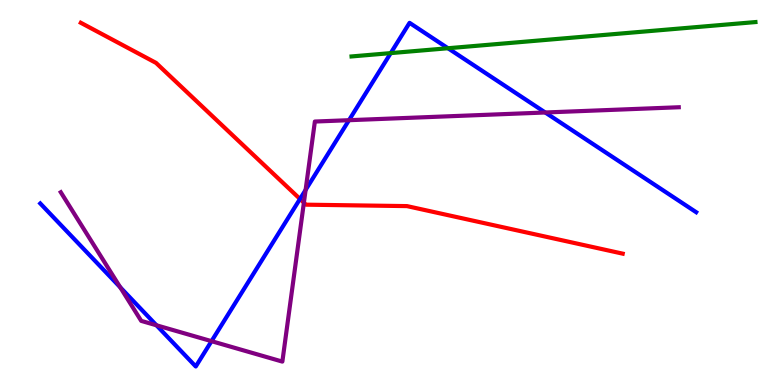[{'lines': ['blue', 'red'], 'intersections': [{'x': 3.87, 'y': 4.83}]}, {'lines': ['green', 'red'], 'intersections': []}, {'lines': ['purple', 'red'], 'intersections': [{'x': 3.92, 'y': 4.74}]}, {'lines': ['blue', 'green'], 'intersections': [{'x': 5.04, 'y': 8.62}, {'x': 5.78, 'y': 8.75}]}, {'lines': ['blue', 'purple'], 'intersections': [{'x': 1.55, 'y': 2.54}, {'x': 2.02, 'y': 1.55}, {'x': 2.73, 'y': 1.14}, {'x': 3.94, 'y': 5.07}, {'x': 4.5, 'y': 6.88}, {'x': 7.04, 'y': 7.08}]}, {'lines': ['green', 'purple'], 'intersections': []}]